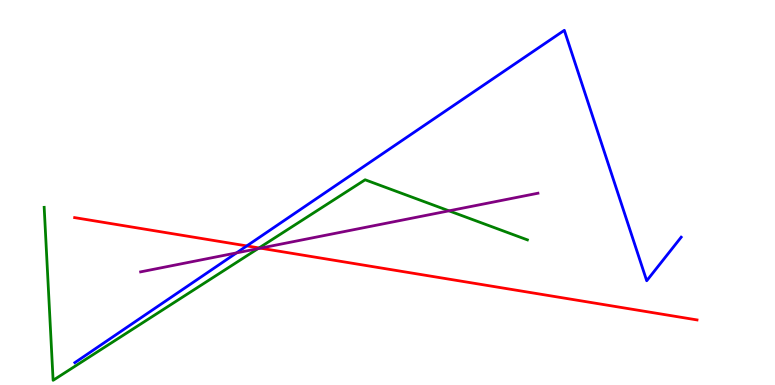[{'lines': ['blue', 'red'], 'intersections': [{'x': 3.18, 'y': 3.61}]}, {'lines': ['green', 'red'], 'intersections': [{'x': 3.34, 'y': 3.56}]}, {'lines': ['purple', 'red'], 'intersections': [{'x': 3.36, 'y': 3.55}]}, {'lines': ['blue', 'green'], 'intersections': []}, {'lines': ['blue', 'purple'], 'intersections': [{'x': 3.05, 'y': 3.43}]}, {'lines': ['green', 'purple'], 'intersections': [{'x': 3.33, 'y': 3.54}, {'x': 5.79, 'y': 4.52}]}]